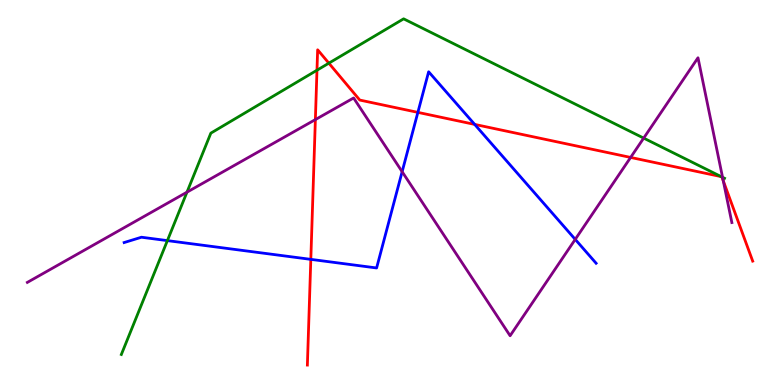[{'lines': ['blue', 'red'], 'intersections': [{'x': 4.01, 'y': 3.26}, {'x': 5.39, 'y': 7.08}, {'x': 6.12, 'y': 6.77}]}, {'lines': ['green', 'red'], 'intersections': [{'x': 4.09, 'y': 8.18}, {'x': 4.24, 'y': 8.36}, {'x': 9.31, 'y': 5.41}, {'x': 9.31, 'y': 5.4}]}, {'lines': ['purple', 'red'], 'intersections': [{'x': 4.07, 'y': 6.89}, {'x': 8.14, 'y': 5.91}, {'x': 9.33, 'y': 5.3}]}, {'lines': ['blue', 'green'], 'intersections': [{'x': 2.16, 'y': 3.75}]}, {'lines': ['blue', 'purple'], 'intersections': [{'x': 5.19, 'y': 5.54}, {'x': 7.42, 'y': 3.78}]}, {'lines': ['green', 'purple'], 'intersections': [{'x': 2.41, 'y': 5.01}, {'x': 8.31, 'y': 6.41}, {'x': 9.32, 'y': 5.39}]}]